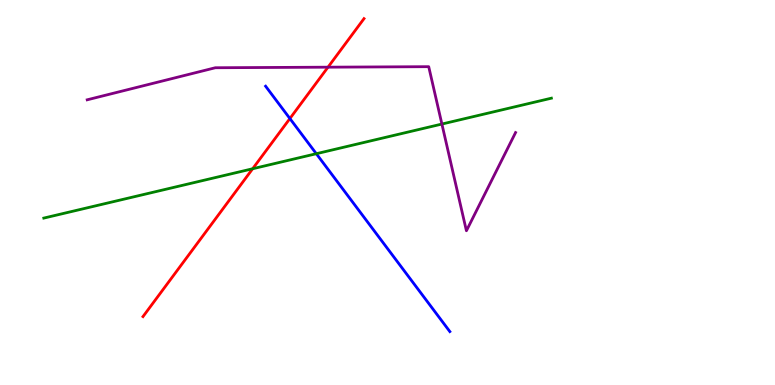[{'lines': ['blue', 'red'], 'intersections': [{'x': 3.74, 'y': 6.92}]}, {'lines': ['green', 'red'], 'intersections': [{'x': 3.26, 'y': 5.62}]}, {'lines': ['purple', 'red'], 'intersections': [{'x': 4.23, 'y': 8.26}]}, {'lines': ['blue', 'green'], 'intersections': [{'x': 4.08, 'y': 6.01}]}, {'lines': ['blue', 'purple'], 'intersections': []}, {'lines': ['green', 'purple'], 'intersections': [{'x': 5.7, 'y': 6.78}]}]